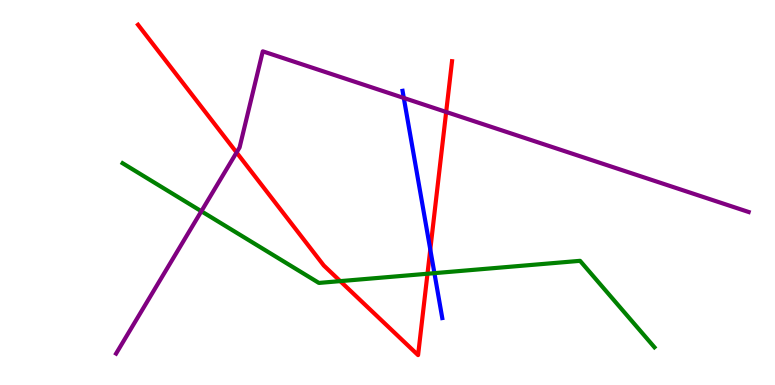[{'lines': ['blue', 'red'], 'intersections': [{'x': 5.55, 'y': 3.52}]}, {'lines': ['green', 'red'], 'intersections': [{'x': 4.39, 'y': 2.7}, {'x': 5.52, 'y': 2.89}]}, {'lines': ['purple', 'red'], 'intersections': [{'x': 3.05, 'y': 6.04}, {'x': 5.76, 'y': 7.09}]}, {'lines': ['blue', 'green'], 'intersections': [{'x': 5.61, 'y': 2.91}]}, {'lines': ['blue', 'purple'], 'intersections': [{'x': 5.21, 'y': 7.46}]}, {'lines': ['green', 'purple'], 'intersections': [{'x': 2.6, 'y': 4.51}]}]